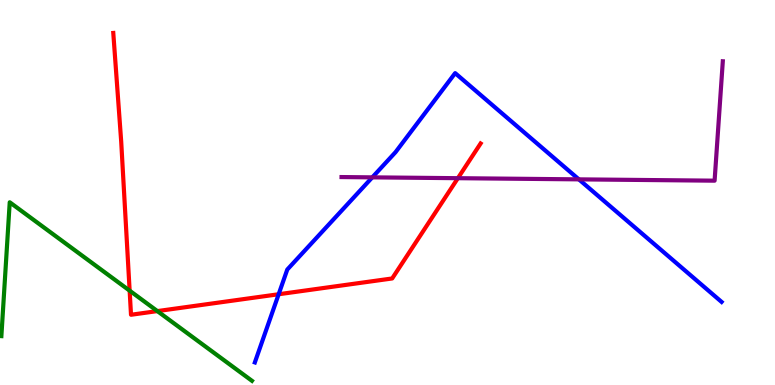[{'lines': ['blue', 'red'], 'intersections': [{'x': 3.6, 'y': 2.36}]}, {'lines': ['green', 'red'], 'intersections': [{'x': 1.67, 'y': 2.45}, {'x': 2.03, 'y': 1.92}]}, {'lines': ['purple', 'red'], 'intersections': [{'x': 5.91, 'y': 5.37}]}, {'lines': ['blue', 'green'], 'intersections': []}, {'lines': ['blue', 'purple'], 'intersections': [{'x': 4.8, 'y': 5.39}, {'x': 7.47, 'y': 5.34}]}, {'lines': ['green', 'purple'], 'intersections': []}]